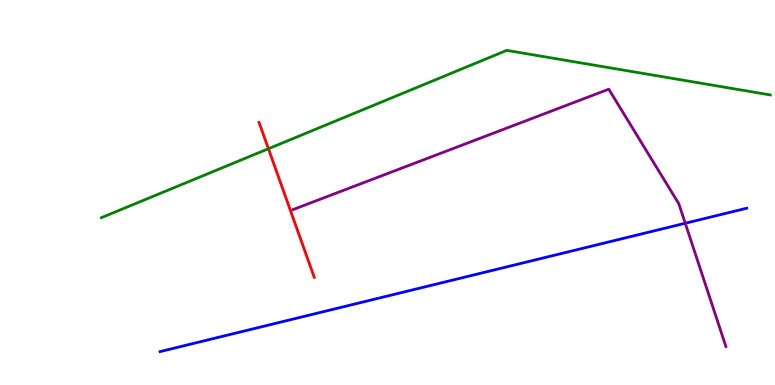[{'lines': ['blue', 'red'], 'intersections': []}, {'lines': ['green', 'red'], 'intersections': [{'x': 3.46, 'y': 6.14}]}, {'lines': ['purple', 'red'], 'intersections': []}, {'lines': ['blue', 'green'], 'intersections': []}, {'lines': ['blue', 'purple'], 'intersections': [{'x': 8.84, 'y': 4.2}]}, {'lines': ['green', 'purple'], 'intersections': []}]